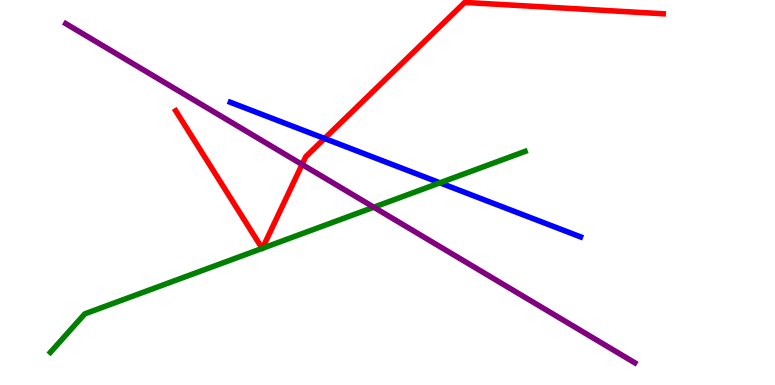[{'lines': ['blue', 'red'], 'intersections': [{'x': 4.19, 'y': 6.4}]}, {'lines': ['green', 'red'], 'intersections': [{'x': 3.38, 'y': 3.55}, {'x': 3.39, 'y': 3.55}]}, {'lines': ['purple', 'red'], 'intersections': [{'x': 3.9, 'y': 5.73}]}, {'lines': ['blue', 'green'], 'intersections': [{'x': 5.68, 'y': 5.25}]}, {'lines': ['blue', 'purple'], 'intersections': []}, {'lines': ['green', 'purple'], 'intersections': [{'x': 4.82, 'y': 4.62}]}]